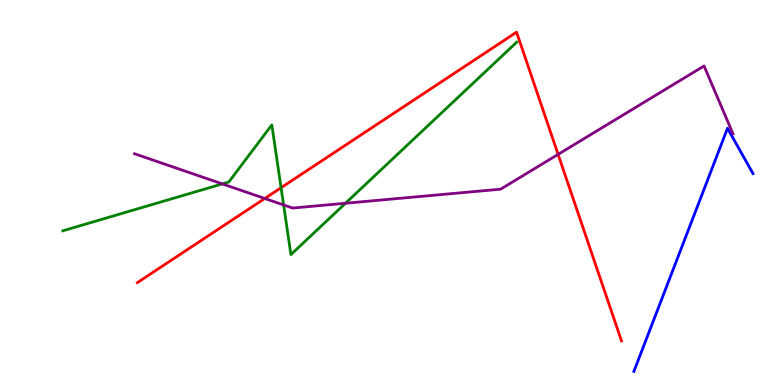[{'lines': ['blue', 'red'], 'intersections': []}, {'lines': ['green', 'red'], 'intersections': [{'x': 3.63, 'y': 5.12}]}, {'lines': ['purple', 'red'], 'intersections': [{'x': 3.42, 'y': 4.84}, {'x': 7.2, 'y': 5.99}]}, {'lines': ['blue', 'green'], 'intersections': []}, {'lines': ['blue', 'purple'], 'intersections': []}, {'lines': ['green', 'purple'], 'intersections': [{'x': 2.87, 'y': 5.22}, {'x': 3.66, 'y': 4.68}, {'x': 4.46, 'y': 4.72}]}]